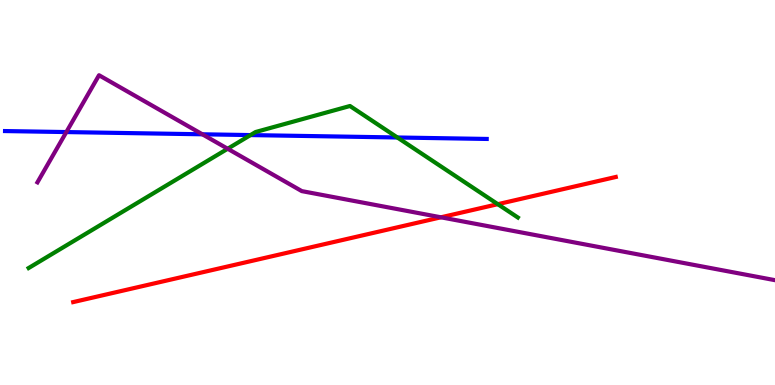[{'lines': ['blue', 'red'], 'intersections': []}, {'lines': ['green', 'red'], 'intersections': [{'x': 6.42, 'y': 4.7}]}, {'lines': ['purple', 'red'], 'intersections': [{'x': 5.69, 'y': 4.36}]}, {'lines': ['blue', 'green'], 'intersections': [{'x': 3.23, 'y': 6.49}, {'x': 5.13, 'y': 6.43}]}, {'lines': ['blue', 'purple'], 'intersections': [{'x': 0.856, 'y': 6.57}, {'x': 2.61, 'y': 6.51}]}, {'lines': ['green', 'purple'], 'intersections': [{'x': 2.94, 'y': 6.14}]}]